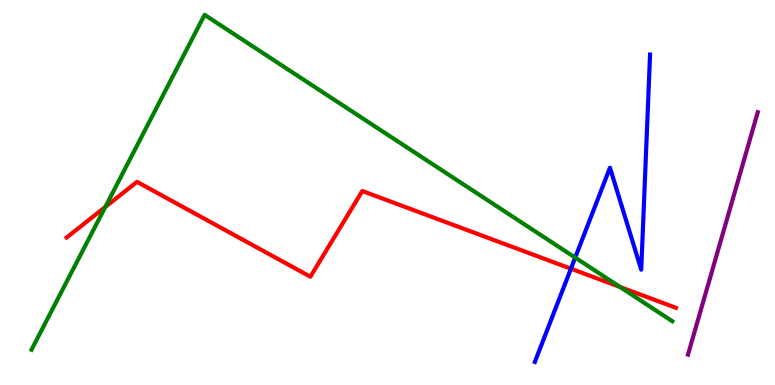[{'lines': ['blue', 'red'], 'intersections': [{'x': 7.37, 'y': 3.02}]}, {'lines': ['green', 'red'], 'intersections': [{'x': 1.36, 'y': 4.63}, {'x': 8.0, 'y': 2.55}]}, {'lines': ['purple', 'red'], 'intersections': []}, {'lines': ['blue', 'green'], 'intersections': [{'x': 7.42, 'y': 3.31}]}, {'lines': ['blue', 'purple'], 'intersections': []}, {'lines': ['green', 'purple'], 'intersections': []}]